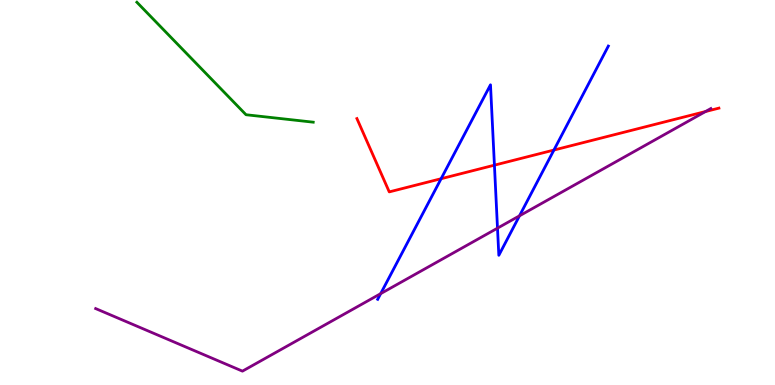[{'lines': ['blue', 'red'], 'intersections': [{'x': 5.69, 'y': 5.36}, {'x': 6.38, 'y': 5.71}, {'x': 7.15, 'y': 6.1}]}, {'lines': ['green', 'red'], 'intersections': []}, {'lines': ['purple', 'red'], 'intersections': [{'x': 9.1, 'y': 7.1}]}, {'lines': ['blue', 'green'], 'intersections': []}, {'lines': ['blue', 'purple'], 'intersections': [{'x': 4.91, 'y': 2.37}, {'x': 6.42, 'y': 4.07}, {'x': 6.7, 'y': 4.39}]}, {'lines': ['green', 'purple'], 'intersections': []}]